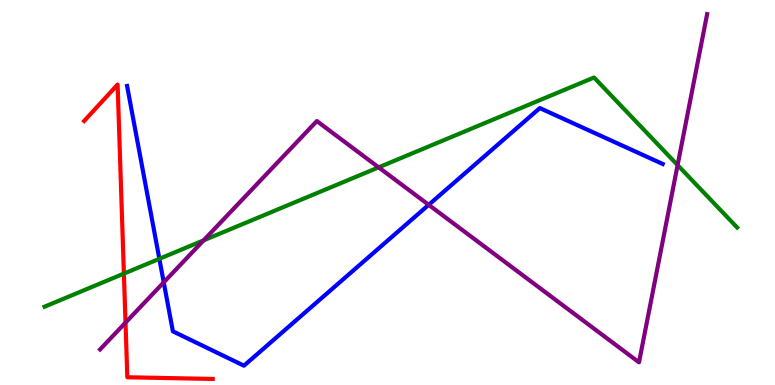[{'lines': ['blue', 'red'], 'intersections': []}, {'lines': ['green', 'red'], 'intersections': [{'x': 1.6, 'y': 2.89}]}, {'lines': ['purple', 'red'], 'intersections': [{'x': 1.62, 'y': 1.62}]}, {'lines': ['blue', 'green'], 'intersections': [{'x': 2.06, 'y': 3.28}]}, {'lines': ['blue', 'purple'], 'intersections': [{'x': 2.11, 'y': 2.67}, {'x': 5.53, 'y': 4.68}]}, {'lines': ['green', 'purple'], 'intersections': [{'x': 2.63, 'y': 3.76}, {'x': 4.89, 'y': 5.65}, {'x': 8.74, 'y': 5.71}]}]